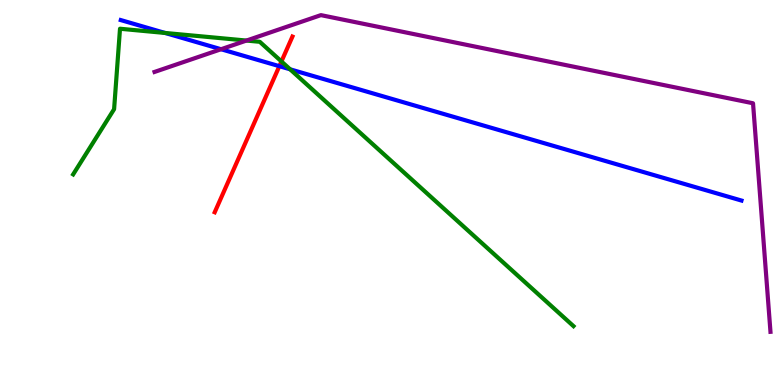[{'lines': ['blue', 'red'], 'intersections': [{'x': 3.6, 'y': 8.28}]}, {'lines': ['green', 'red'], 'intersections': [{'x': 3.63, 'y': 8.4}]}, {'lines': ['purple', 'red'], 'intersections': []}, {'lines': ['blue', 'green'], 'intersections': [{'x': 2.13, 'y': 9.14}, {'x': 3.74, 'y': 8.2}]}, {'lines': ['blue', 'purple'], 'intersections': [{'x': 2.85, 'y': 8.72}]}, {'lines': ['green', 'purple'], 'intersections': [{'x': 3.18, 'y': 8.95}]}]